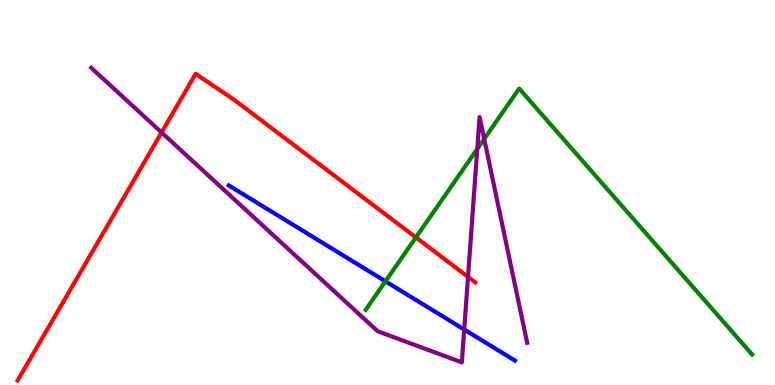[{'lines': ['blue', 'red'], 'intersections': []}, {'lines': ['green', 'red'], 'intersections': [{'x': 5.37, 'y': 3.83}]}, {'lines': ['purple', 'red'], 'intersections': [{'x': 2.08, 'y': 6.56}, {'x': 6.04, 'y': 2.81}]}, {'lines': ['blue', 'green'], 'intersections': [{'x': 4.97, 'y': 2.69}]}, {'lines': ['blue', 'purple'], 'intersections': [{'x': 5.99, 'y': 1.44}]}, {'lines': ['green', 'purple'], 'intersections': [{'x': 6.16, 'y': 6.13}, {'x': 6.25, 'y': 6.39}]}]